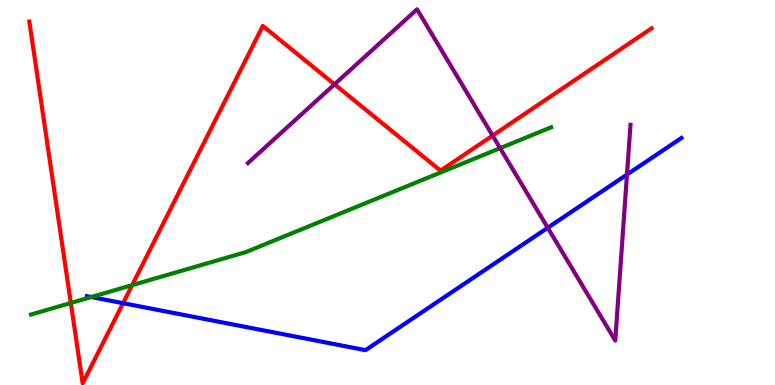[{'lines': ['blue', 'red'], 'intersections': [{'x': 1.59, 'y': 2.13}]}, {'lines': ['green', 'red'], 'intersections': [{'x': 0.914, 'y': 2.13}, {'x': 1.71, 'y': 2.59}]}, {'lines': ['purple', 'red'], 'intersections': [{'x': 4.32, 'y': 7.81}, {'x': 6.36, 'y': 6.48}]}, {'lines': ['blue', 'green'], 'intersections': [{'x': 1.18, 'y': 2.29}]}, {'lines': ['blue', 'purple'], 'intersections': [{'x': 7.07, 'y': 4.08}, {'x': 8.09, 'y': 5.47}]}, {'lines': ['green', 'purple'], 'intersections': [{'x': 6.45, 'y': 6.15}]}]